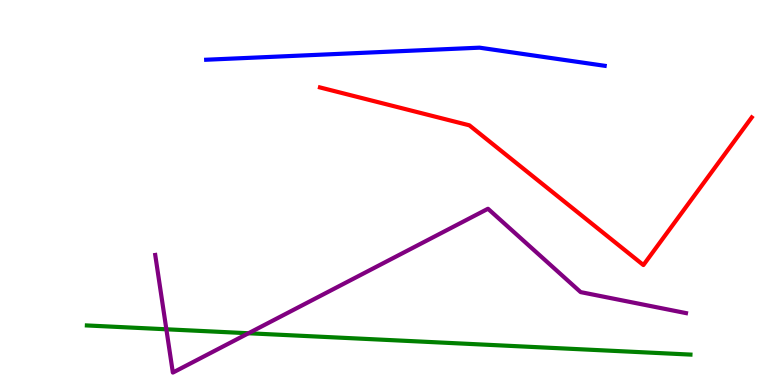[{'lines': ['blue', 'red'], 'intersections': []}, {'lines': ['green', 'red'], 'intersections': []}, {'lines': ['purple', 'red'], 'intersections': []}, {'lines': ['blue', 'green'], 'intersections': []}, {'lines': ['blue', 'purple'], 'intersections': []}, {'lines': ['green', 'purple'], 'intersections': [{'x': 2.15, 'y': 1.45}, {'x': 3.21, 'y': 1.34}]}]